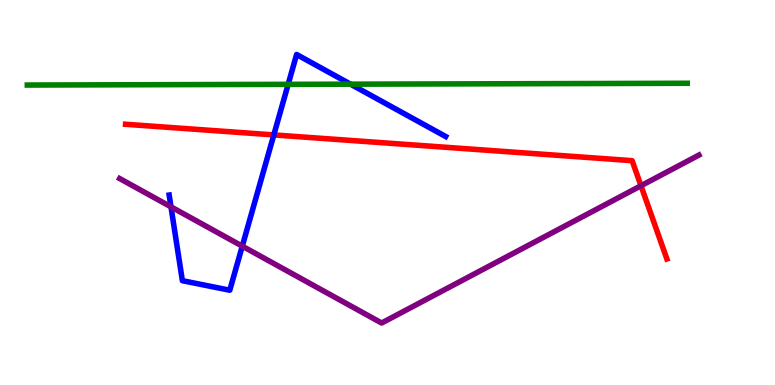[{'lines': ['blue', 'red'], 'intersections': [{'x': 3.53, 'y': 6.5}]}, {'lines': ['green', 'red'], 'intersections': []}, {'lines': ['purple', 'red'], 'intersections': [{'x': 8.27, 'y': 5.18}]}, {'lines': ['blue', 'green'], 'intersections': [{'x': 3.72, 'y': 7.81}, {'x': 4.52, 'y': 7.81}]}, {'lines': ['blue', 'purple'], 'intersections': [{'x': 2.21, 'y': 4.63}, {'x': 3.13, 'y': 3.61}]}, {'lines': ['green', 'purple'], 'intersections': []}]